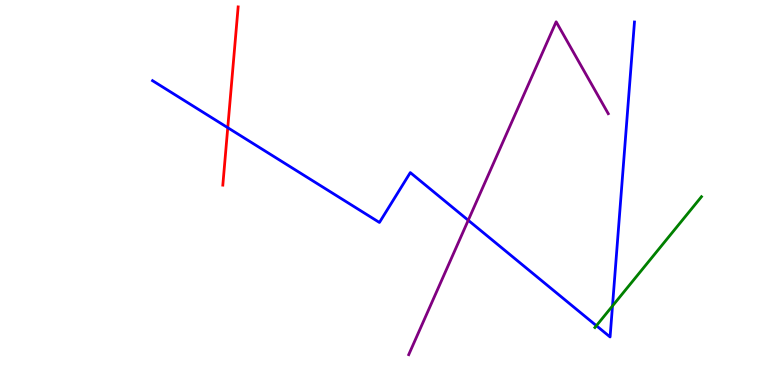[{'lines': ['blue', 'red'], 'intersections': [{'x': 2.94, 'y': 6.68}]}, {'lines': ['green', 'red'], 'intersections': []}, {'lines': ['purple', 'red'], 'intersections': []}, {'lines': ['blue', 'green'], 'intersections': [{'x': 7.7, 'y': 1.54}, {'x': 7.9, 'y': 2.05}]}, {'lines': ['blue', 'purple'], 'intersections': [{'x': 6.04, 'y': 4.28}]}, {'lines': ['green', 'purple'], 'intersections': []}]